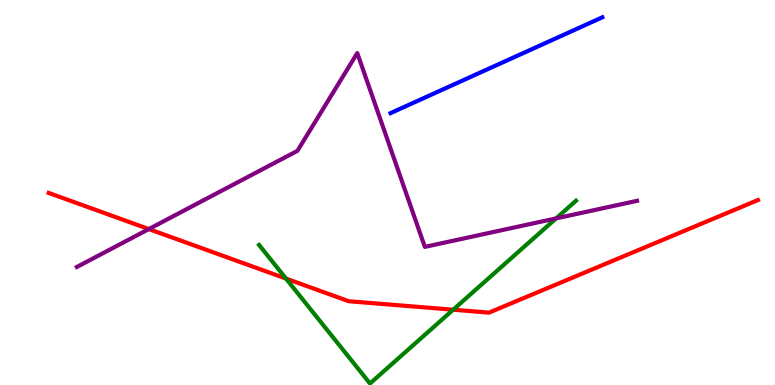[{'lines': ['blue', 'red'], 'intersections': []}, {'lines': ['green', 'red'], 'intersections': [{'x': 3.69, 'y': 2.76}, {'x': 5.85, 'y': 1.96}]}, {'lines': ['purple', 'red'], 'intersections': [{'x': 1.92, 'y': 4.05}]}, {'lines': ['blue', 'green'], 'intersections': []}, {'lines': ['blue', 'purple'], 'intersections': []}, {'lines': ['green', 'purple'], 'intersections': [{'x': 7.18, 'y': 4.33}]}]